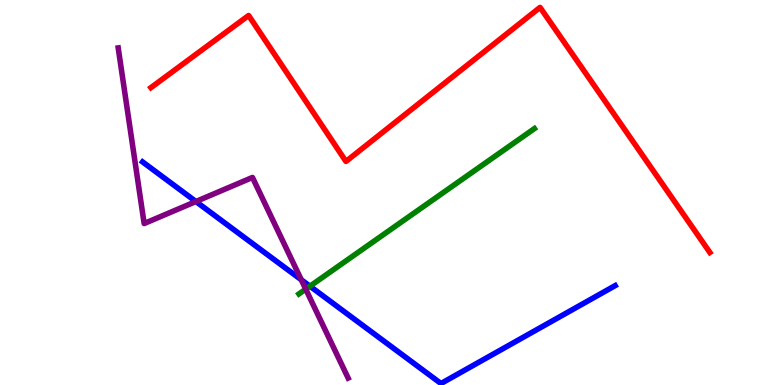[{'lines': ['blue', 'red'], 'intersections': []}, {'lines': ['green', 'red'], 'intersections': []}, {'lines': ['purple', 'red'], 'intersections': []}, {'lines': ['blue', 'green'], 'intersections': [{'x': 4.0, 'y': 2.57}]}, {'lines': ['blue', 'purple'], 'intersections': [{'x': 2.53, 'y': 4.77}, {'x': 3.89, 'y': 2.73}]}, {'lines': ['green', 'purple'], 'intersections': [{'x': 3.94, 'y': 2.49}]}]